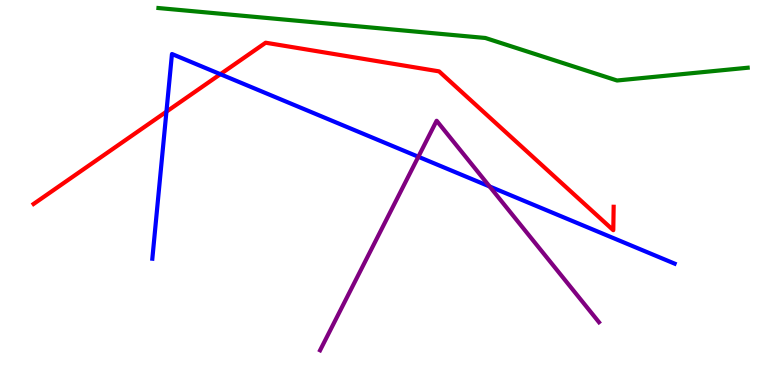[{'lines': ['blue', 'red'], 'intersections': [{'x': 2.15, 'y': 7.1}, {'x': 2.84, 'y': 8.07}]}, {'lines': ['green', 'red'], 'intersections': []}, {'lines': ['purple', 'red'], 'intersections': []}, {'lines': ['blue', 'green'], 'intersections': []}, {'lines': ['blue', 'purple'], 'intersections': [{'x': 5.4, 'y': 5.93}, {'x': 6.32, 'y': 5.16}]}, {'lines': ['green', 'purple'], 'intersections': []}]